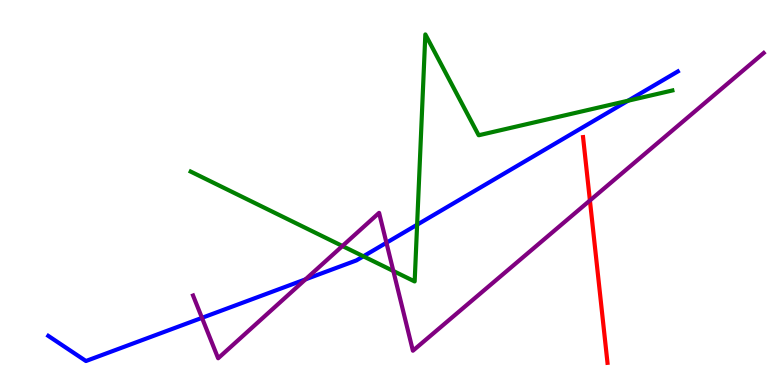[{'lines': ['blue', 'red'], 'intersections': []}, {'lines': ['green', 'red'], 'intersections': []}, {'lines': ['purple', 'red'], 'intersections': [{'x': 7.61, 'y': 4.79}]}, {'lines': ['blue', 'green'], 'intersections': [{'x': 4.69, 'y': 3.34}, {'x': 5.38, 'y': 4.16}, {'x': 8.1, 'y': 7.38}]}, {'lines': ['blue', 'purple'], 'intersections': [{'x': 2.61, 'y': 1.74}, {'x': 3.94, 'y': 2.74}, {'x': 4.99, 'y': 3.69}]}, {'lines': ['green', 'purple'], 'intersections': [{'x': 4.42, 'y': 3.61}, {'x': 5.08, 'y': 2.96}]}]